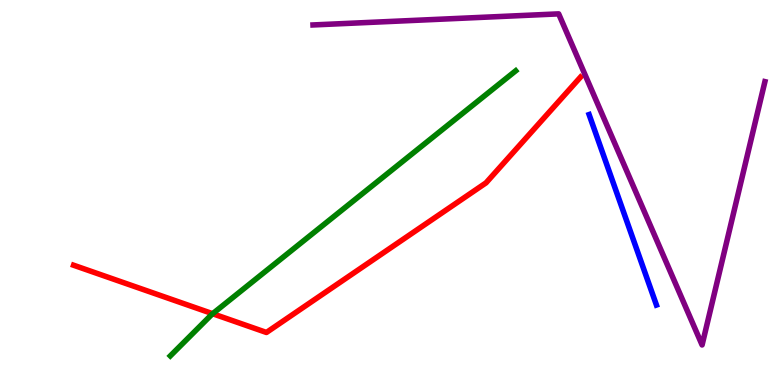[{'lines': ['blue', 'red'], 'intersections': []}, {'lines': ['green', 'red'], 'intersections': [{'x': 2.74, 'y': 1.85}]}, {'lines': ['purple', 'red'], 'intersections': []}, {'lines': ['blue', 'green'], 'intersections': []}, {'lines': ['blue', 'purple'], 'intersections': []}, {'lines': ['green', 'purple'], 'intersections': []}]